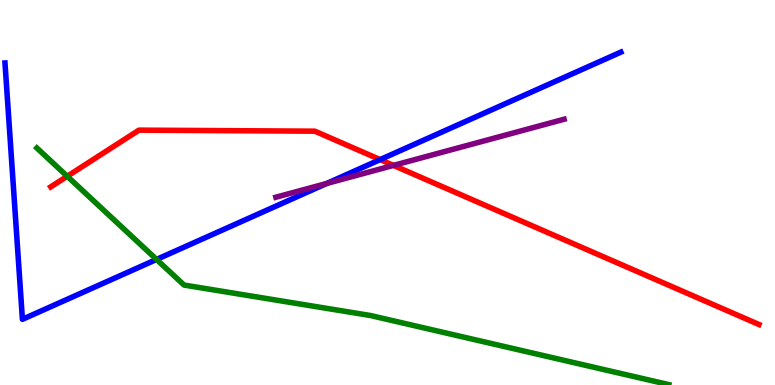[{'lines': ['blue', 'red'], 'intersections': [{'x': 4.91, 'y': 5.85}]}, {'lines': ['green', 'red'], 'intersections': [{'x': 0.868, 'y': 5.42}]}, {'lines': ['purple', 'red'], 'intersections': [{'x': 5.08, 'y': 5.7}]}, {'lines': ['blue', 'green'], 'intersections': [{'x': 2.02, 'y': 3.26}]}, {'lines': ['blue', 'purple'], 'intersections': [{'x': 4.22, 'y': 5.23}]}, {'lines': ['green', 'purple'], 'intersections': []}]